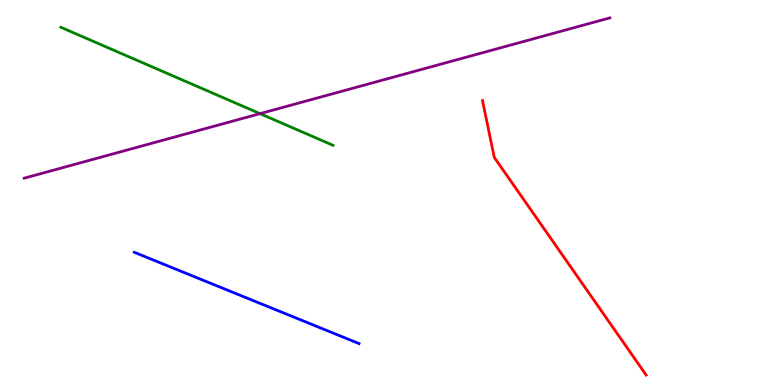[{'lines': ['blue', 'red'], 'intersections': []}, {'lines': ['green', 'red'], 'intersections': []}, {'lines': ['purple', 'red'], 'intersections': []}, {'lines': ['blue', 'green'], 'intersections': []}, {'lines': ['blue', 'purple'], 'intersections': []}, {'lines': ['green', 'purple'], 'intersections': [{'x': 3.36, 'y': 7.05}]}]